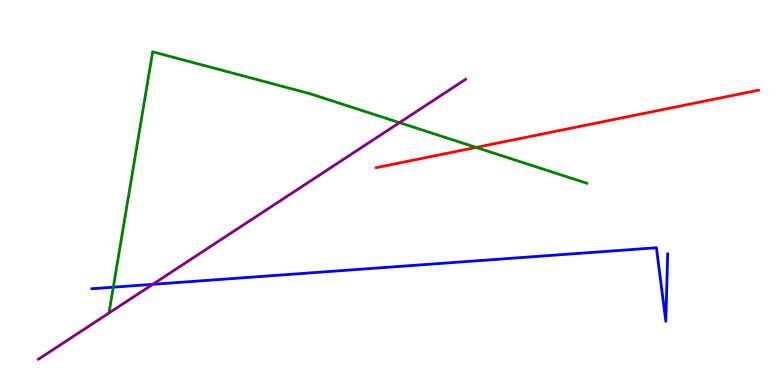[{'lines': ['blue', 'red'], 'intersections': []}, {'lines': ['green', 'red'], 'intersections': [{'x': 6.14, 'y': 6.17}]}, {'lines': ['purple', 'red'], 'intersections': []}, {'lines': ['blue', 'green'], 'intersections': [{'x': 1.46, 'y': 2.54}]}, {'lines': ['blue', 'purple'], 'intersections': [{'x': 1.97, 'y': 2.61}]}, {'lines': ['green', 'purple'], 'intersections': [{'x': 5.15, 'y': 6.81}]}]